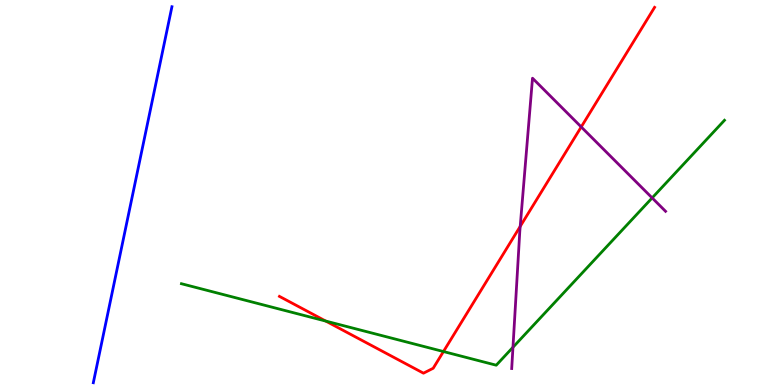[{'lines': ['blue', 'red'], 'intersections': []}, {'lines': ['green', 'red'], 'intersections': [{'x': 4.2, 'y': 1.66}, {'x': 5.72, 'y': 0.869}]}, {'lines': ['purple', 'red'], 'intersections': [{'x': 6.71, 'y': 4.12}, {'x': 7.5, 'y': 6.7}]}, {'lines': ['blue', 'green'], 'intersections': []}, {'lines': ['blue', 'purple'], 'intersections': []}, {'lines': ['green', 'purple'], 'intersections': [{'x': 6.62, 'y': 0.98}, {'x': 8.41, 'y': 4.86}]}]